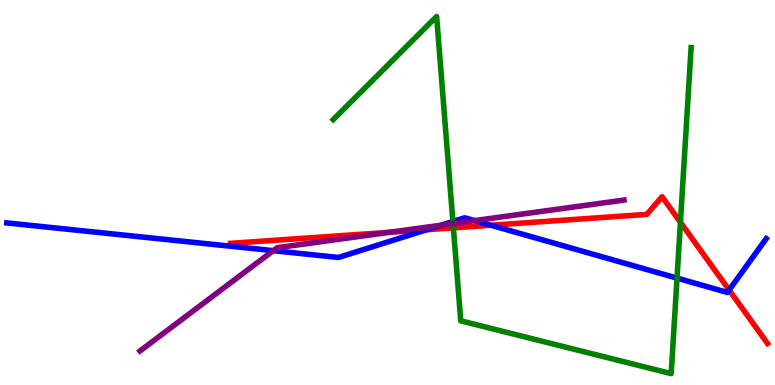[{'lines': ['blue', 'red'], 'intersections': [{'x': 5.51, 'y': 4.03}, {'x': 6.33, 'y': 4.15}, {'x': 9.41, 'y': 2.47}]}, {'lines': ['green', 'red'], 'intersections': [{'x': 5.85, 'y': 4.08}, {'x': 8.78, 'y': 4.23}]}, {'lines': ['purple', 'red'], 'intersections': [{'x': 5.03, 'y': 3.97}]}, {'lines': ['blue', 'green'], 'intersections': [{'x': 5.84, 'y': 4.25}, {'x': 8.74, 'y': 2.78}]}, {'lines': ['blue', 'purple'], 'intersections': [{'x': 3.53, 'y': 3.49}, {'x': 5.69, 'y': 4.15}, {'x': 6.12, 'y': 4.27}]}, {'lines': ['green', 'purple'], 'intersections': [{'x': 5.85, 'y': 4.19}]}]